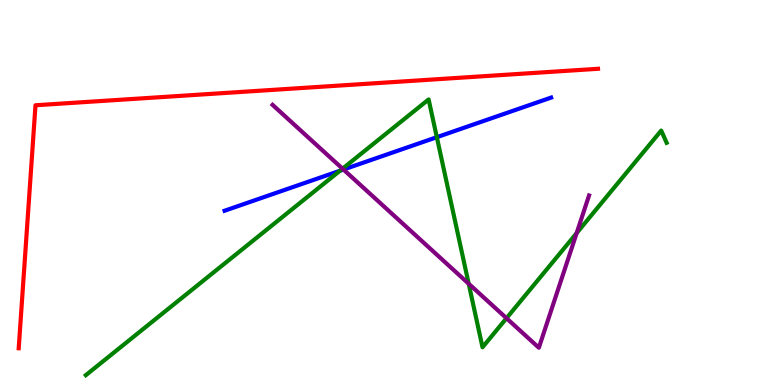[{'lines': ['blue', 'red'], 'intersections': []}, {'lines': ['green', 'red'], 'intersections': []}, {'lines': ['purple', 'red'], 'intersections': []}, {'lines': ['blue', 'green'], 'intersections': [{'x': 4.39, 'y': 5.56}, {'x': 5.64, 'y': 6.44}]}, {'lines': ['blue', 'purple'], 'intersections': [{'x': 4.43, 'y': 5.6}]}, {'lines': ['green', 'purple'], 'intersections': [{'x': 4.42, 'y': 5.62}, {'x': 6.05, 'y': 2.63}, {'x': 6.54, 'y': 1.73}, {'x': 7.44, 'y': 3.94}]}]